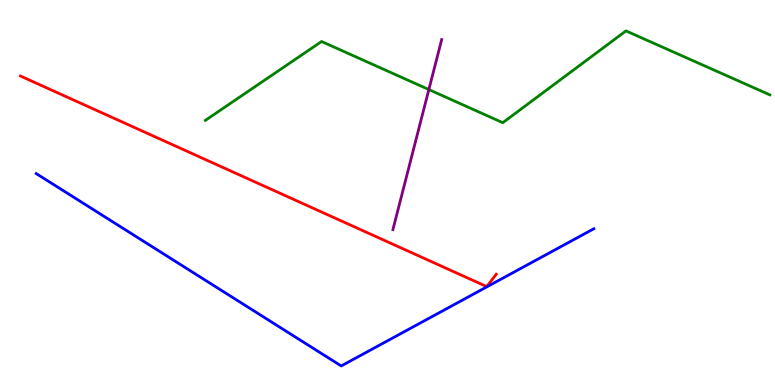[{'lines': ['blue', 'red'], 'intersections': []}, {'lines': ['green', 'red'], 'intersections': []}, {'lines': ['purple', 'red'], 'intersections': []}, {'lines': ['blue', 'green'], 'intersections': []}, {'lines': ['blue', 'purple'], 'intersections': []}, {'lines': ['green', 'purple'], 'intersections': [{'x': 5.53, 'y': 7.67}]}]